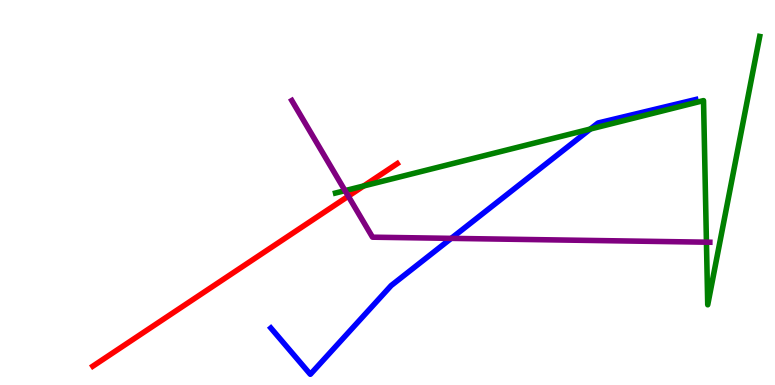[{'lines': ['blue', 'red'], 'intersections': []}, {'lines': ['green', 'red'], 'intersections': [{'x': 4.69, 'y': 5.17}]}, {'lines': ['purple', 'red'], 'intersections': [{'x': 4.49, 'y': 4.9}]}, {'lines': ['blue', 'green'], 'intersections': [{'x': 7.62, 'y': 6.65}]}, {'lines': ['blue', 'purple'], 'intersections': [{'x': 5.82, 'y': 3.81}]}, {'lines': ['green', 'purple'], 'intersections': [{'x': 4.45, 'y': 5.05}, {'x': 9.12, 'y': 3.71}]}]